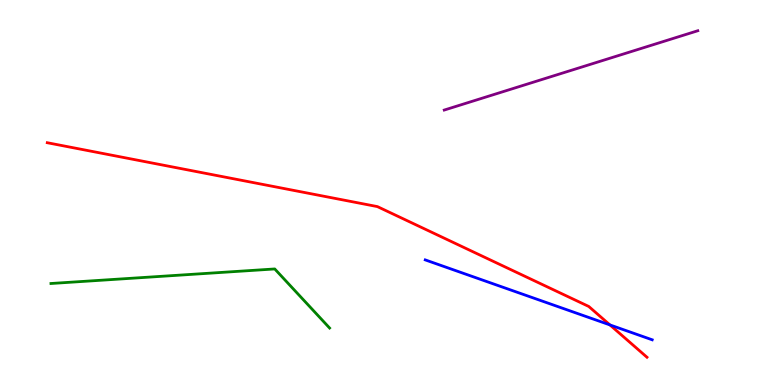[{'lines': ['blue', 'red'], 'intersections': [{'x': 7.87, 'y': 1.56}]}, {'lines': ['green', 'red'], 'intersections': []}, {'lines': ['purple', 'red'], 'intersections': []}, {'lines': ['blue', 'green'], 'intersections': []}, {'lines': ['blue', 'purple'], 'intersections': []}, {'lines': ['green', 'purple'], 'intersections': []}]